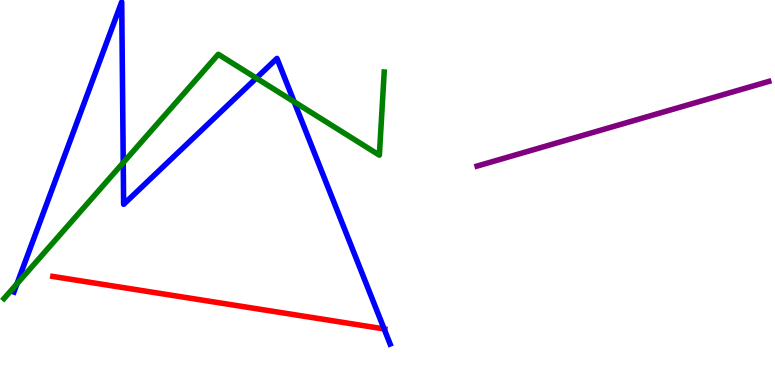[{'lines': ['blue', 'red'], 'intersections': [{'x': 4.96, 'y': 1.46}]}, {'lines': ['green', 'red'], 'intersections': []}, {'lines': ['purple', 'red'], 'intersections': []}, {'lines': ['blue', 'green'], 'intersections': [{'x': 0.219, 'y': 2.63}, {'x': 1.59, 'y': 5.78}, {'x': 3.31, 'y': 7.97}, {'x': 3.8, 'y': 7.36}]}, {'lines': ['blue', 'purple'], 'intersections': []}, {'lines': ['green', 'purple'], 'intersections': []}]